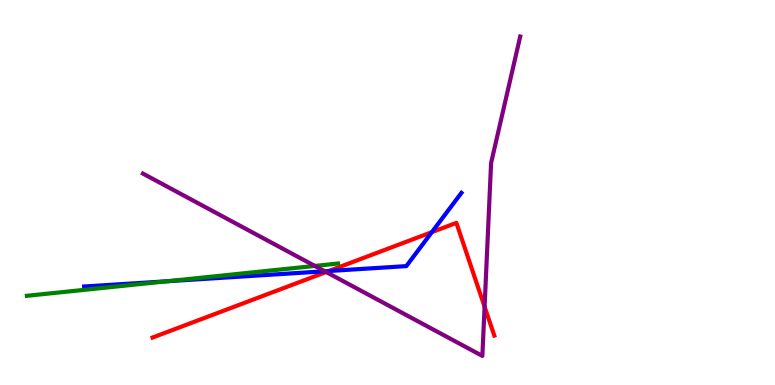[{'lines': ['blue', 'red'], 'intersections': [{'x': 4.24, 'y': 2.96}, {'x': 5.57, 'y': 3.97}]}, {'lines': ['green', 'red'], 'intersections': []}, {'lines': ['purple', 'red'], 'intersections': [{'x': 4.21, 'y': 2.93}, {'x': 6.25, 'y': 2.03}]}, {'lines': ['blue', 'green'], 'intersections': [{'x': 2.16, 'y': 2.69}]}, {'lines': ['blue', 'purple'], 'intersections': [{'x': 4.19, 'y': 2.95}]}, {'lines': ['green', 'purple'], 'intersections': [{'x': 4.06, 'y': 3.09}]}]